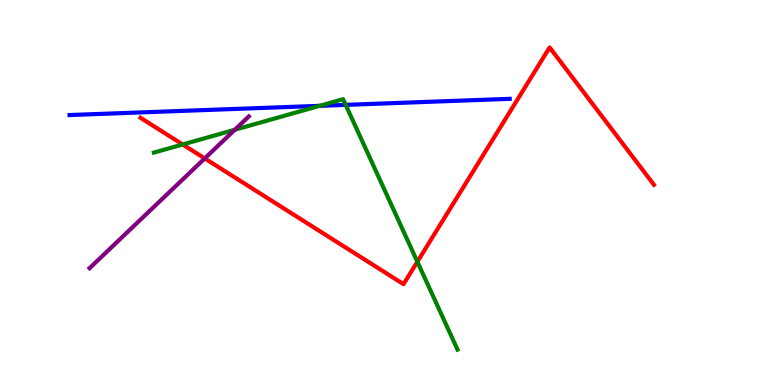[{'lines': ['blue', 'red'], 'intersections': []}, {'lines': ['green', 'red'], 'intersections': [{'x': 2.36, 'y': 6.25}, {'x': 5.39, 'y': 3.2}]}, {'lines': ['purple', 'red'], 'intersections': [{'x': 2.64, 'y': 5.89}]}, {'lines': ['blue', 'green'], 'intersections': [{'x': 4.12, 'y': 7.25}, {'x': 4.46, 'y': 7.28}]}, {'lines': ['blue', 'purple'], 'intersections': []}, {'lines': ['green', 'purple'], 'intersections': [{'x': 3.03, 'y': 6.63}]}]